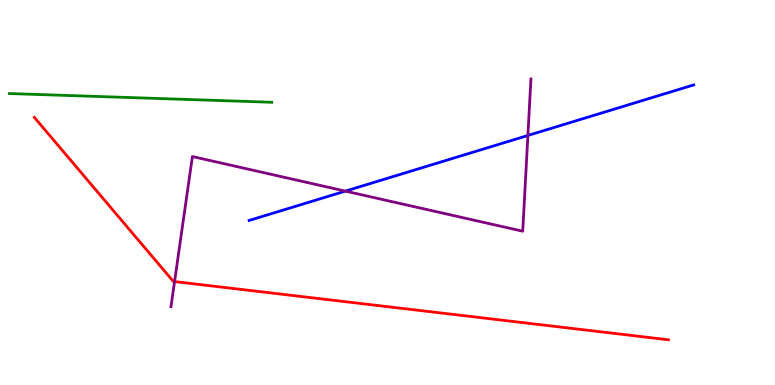[{'lines': ['blue', 'red'], 'intersections': []}, {'lines': ['green', 'red'], 'intersections': []}, {'lines': ['purple', 'red'], 'intersections': [{'x': 2.25, 'y': 2.69}]}, {'lines': ['blue', 'green'], 'intersections': []}, {'lines': ['blue', 'purple'], 'intersections': [{'x': 4.46, 'y': 5.04}, {'x': 6.81, 'y': 6.48}]}, {'lines': ['green', 'purple'], 'intersections': []}]